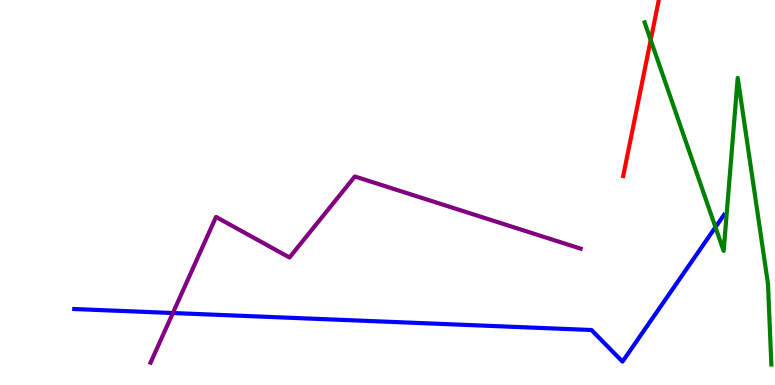[{'lines': ['blue', 'red'], 'intersections': []}, {'lines': ['green', 'red'], 'intersections': [{'x': 8.4, 'y': 8.96}]}, {'lines': ['purple', 'red'], 'intersections': []}, {'lines': ['blue', 'green'], 'intersections': [{'x': 9.23, 'y': 4.1}]}, {'lines': ['blue', 'purple'], 'intersections': [{'x': 2.23, 'y': 1.87}]}, {'lines': ['green', 'purple'], 'intersections': []}]